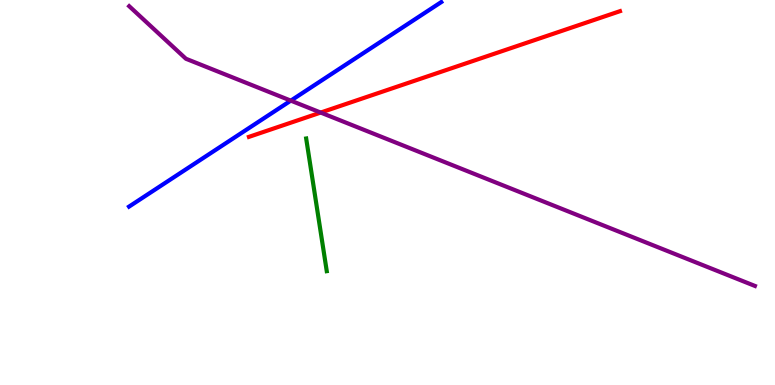[{'lines': ['blue', 'red'], 'intersections': []}, {'lines': ['green', 'red'], 'intersections': []}, {'lines': ['purple', 'red'], 'intersections': [{'x': 4.14, 'y': 7.08}]}, {'lines': ['blue', 'green'], 'intersections': []}, {'lines': ['blue', 'purple'], 'intersections': [{'x': 3.75, 'y': 7.39}]}, {'lines': ['green', 'purple'], 'intersections': []}]